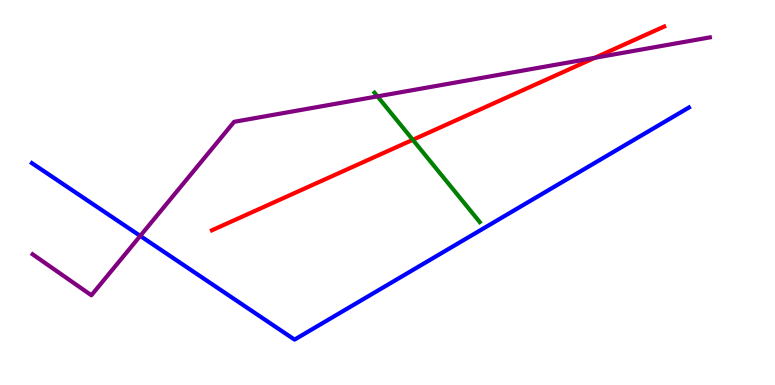[{'lines': ['blue', 'red'], 'intersections': []}, {'lines': ['green', 'red'], 'intersections': [{'x': 5.33, 'y': 6.37}]}, {'lines': ['purple', 'red'], 'intersections': [{'x': 7.67, 'y': 8.5}]}, {'lines': ['blue', 'green'], 'intersections': []}, {'lines': ['blue', 'purple'], 'intersections': [{'x': 1.81, 'y': 3.87}]}, {'lines': ['green', 'purple'], 'intersections': [{'x': 4.87, 'y': 7.5}]}]